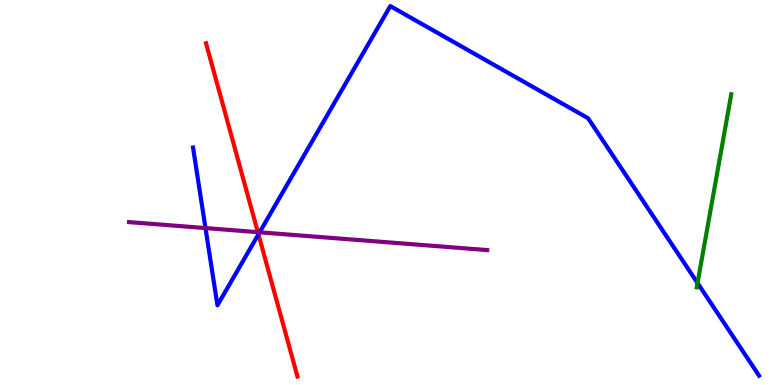[{'lines': ['blue', 'red'], 'intersections': [{'x': 3.33, 'y': 3.91}]}, {'lines': ['green', 'red'], 'intersections': []}, {'lines': ['purple', 'red'], 'intersections': [{'x': 3.33, 'y': 3.97}]}, {'lines': ['blue', 'green'], 'intersections': [{'x': 9.0, 'y': 2.65}]}, {'lines': ['blue', 'purple'], 'intersections': [{'x': 2.65, 'y': 4.08}, {'x': 3.35, 'y': 3.97}]}, {'lines': ['green', 'purple'], 'intersections': []}]